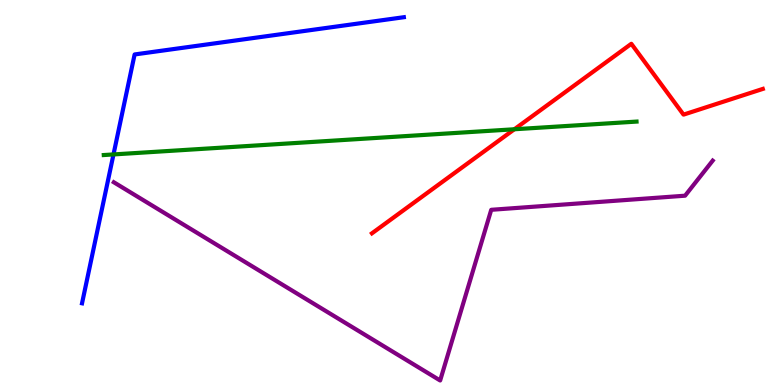[{'lines': ['blue', 'red'], 'intersections': []}, {'lines': ['green', 'red'], 'intersections': [{'x': 6.64, 'y': 6.64}]}, {'lines': ['purple', 'red'], 'intersections': []}, {'lines': ['blue', 'green'], 'intersections': [{'x': 1.46, 'y': 5.99}]}, {'lines': ['blue', 'purple'], 'intersections': []}, {'lines': ['green', 'purple'], 'intersections': []}]